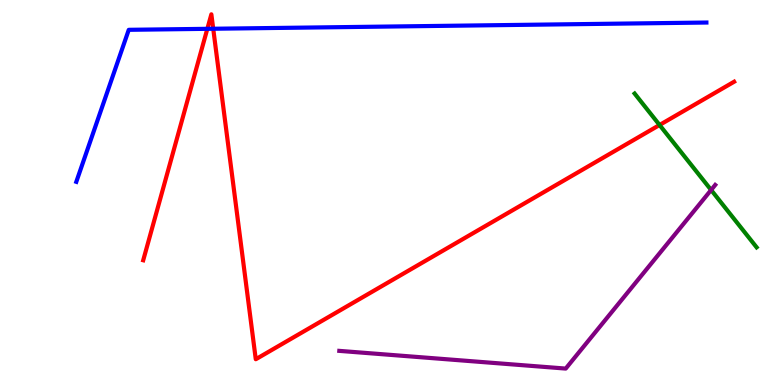[{'lines': ['blue', 'red'], 'intersections': [{'x': 2.68, 'y': 9.25}, {'x': 2.75, 'y': 9.25}]}, {'lines': ['green', 'red'], 'intersections': [{'x': 8.51, 'y': 6.75}]}, {'lines': ['purple', 'red'], 'intersections': []}, {'lines': ['blue', 'green'], 'intersections': []}, {'lines': ['blue', 'purple'], 'intersections': []}, {'lines': ['green', 'purple'], 'intersections': [{'x': 9.18, 'y': 5.07}]}]